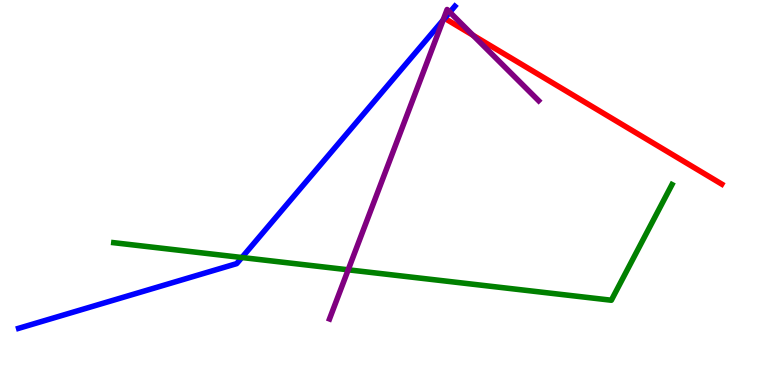[{'lines': ['blue', 'red'], 'intersections': []}, {'lines': ['green', 'red'], 'intersections': []}, {'lines': ['purple', 'red'], 'intersections': [{'x': 6.1, 'y': 9.08}]}, {'lines': ['blue', 'green'], 'intersections': [{'x': 3.12, 'y': 3.31}]}, {'lines': ['blue', 'purple'], 'intersections': [{'x': 5.72, 'y': 9.48}, {'x': 5.8, 'y': 9.68}]}, {'lines': ['green', 'purple'], 'intersections': [{'x': 4.49, 'y': 2.99}]}]